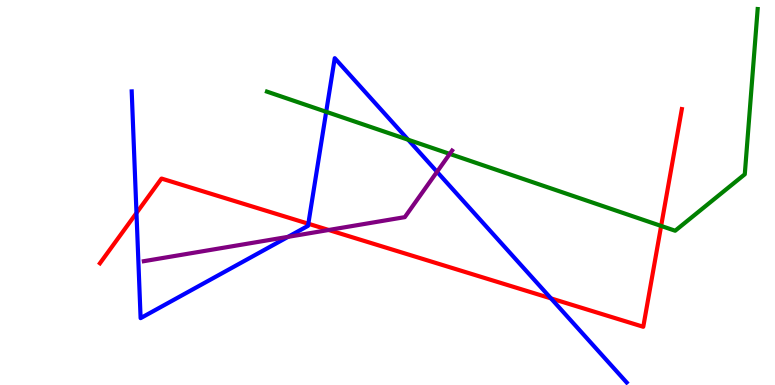[{'lines': ['blue', 'red'], 'intersections': [{'x': 1.76, 'y': 4.47}, {'x': 3.98, 'y': 4.19}, {'x': 7.11, 'y': 2.25}]}, {'lines': ['green', 'red'], 'intersections': [{'x': 8.53, 'y': 4.13}]}, {'lines': ['purple', 'red'], 'intersections': [{'x': 4.24, 'y': 4.03}]}, {'lines': ['blue', 'green'], 'intersections': [{'x': 4.21, 'y': 7.1}, {'x': 5.27, 'y': 6.37}]}, {'lines': ['blue', 'purple'], 'intersections': [{'x': 3.72, 'y': 3.85}, {'x': 5.64, 'y': 5.54}]}, {'lines': ['green', 'purple'], 'intersections': [{'x': 5.8, 'y': 6.0}]}]